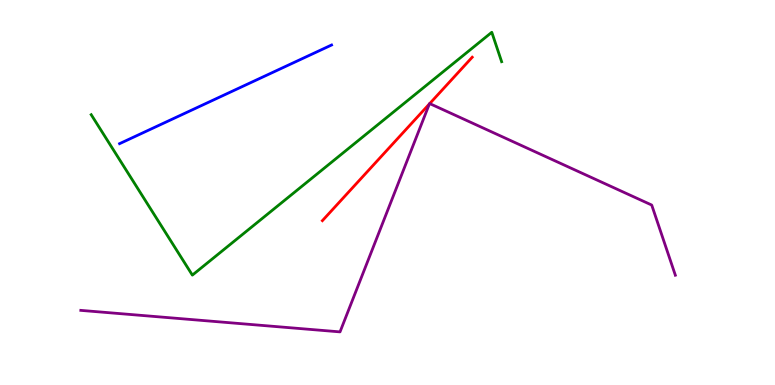[{'lines': ['blue', 'red'], 'intersections': []}, {'lines': ['green', 'red'], 'intersections': []}, {'lines': ['purple', 'red'], 'intersections': [{'x': 5.54, 'y': 7.3}, {'x': 5.54, 'y': 7.31}]}, {'lines': ['blue', 'green'], 'intersections': []}, {'lines': ['blue', 'purple'], 'intersections': []}, {'lines': ['green', 'purple'], 'intersections': []}]